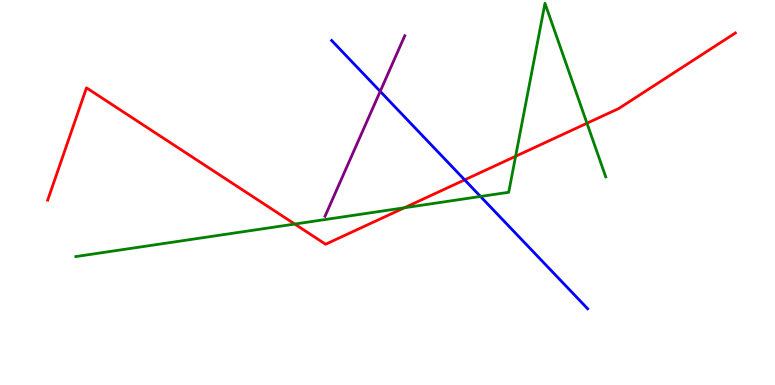[{'lines': ['blue', 'red'], 'intersections': [{'x': 6.0, 'y': 5.33}]}, {'lines': ['green', 'red'], 'intersections': [{'x': 3.8, 'y': 4.18}, {'x': 5.22, 'y': 4.6}, {'x': 6.65, 'y': 5.94}, {'x': 7.57, 'y': 6.8}]}, {'lines': ['purple', 'red'], 'intersections': []}, {'lines': ['blue', 'green'], 'intersections': [{'x': 6.2, 'y': 4.9}]}, {'lines': ['blue', 'purple'], 'intersections': [{'x': 4.91, 'y': 7.63}]}, {'lines': ['green', 'purple'], 'intersections': []}]